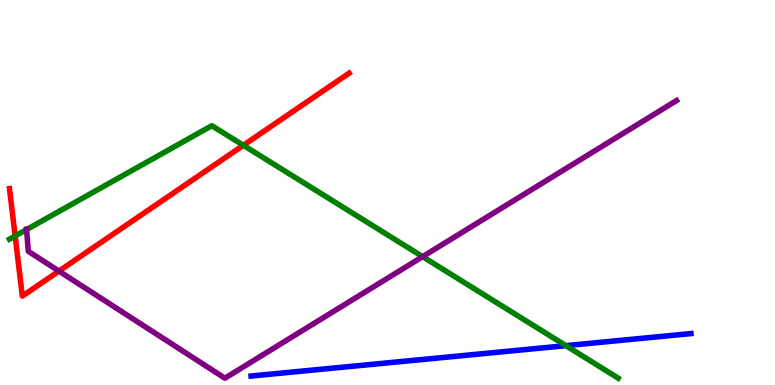[{'lines': ['blue', 'red'], 'intersections': []}, {'lines': ['green', 'red'], 'intersections': [{'x': 0.195, 'y': 3.87}, {'x': 3.14, 'y': 6.23}]}, {'lines': ['purple', 'red'], 'intersections': [{'x': 0.761, 'y': 2.96}]}, {'lines': ['blue', 'green'], 'intersections': [{'x': 7.3, 'y': 1.02}]}, {'lines': ['blue', 'purple'], 'intersections': []}, {'lines': ['green', 'purple'], 'intersections': [{'x': 0.343, 'y': 4.04}, {'x': 5.45, 'y': 3.33}]}]